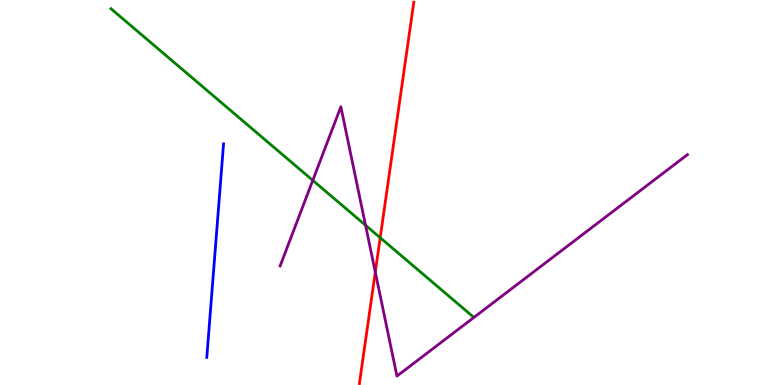[{'lines': ['blue', 'red'], 'intersections': []}, {'lines': ['green', 'red'], 'intersections': [{'x': 4.91, 'y': 3.83}]}, {'lines': ['purple', 'red'], 'intersections': [{'x': 4.84, 'y': 2.93}]}, {'lines': ['blue', 'green'], 'intersections': []}, {'lines': ['blue', 'purple'], 'intersections': []}, {'lines': ['green', 'purple'], 'intersections': [{'x': 4.04, 'y': 5.32}, {'x': 4.72, 'y': 4.15}]}]